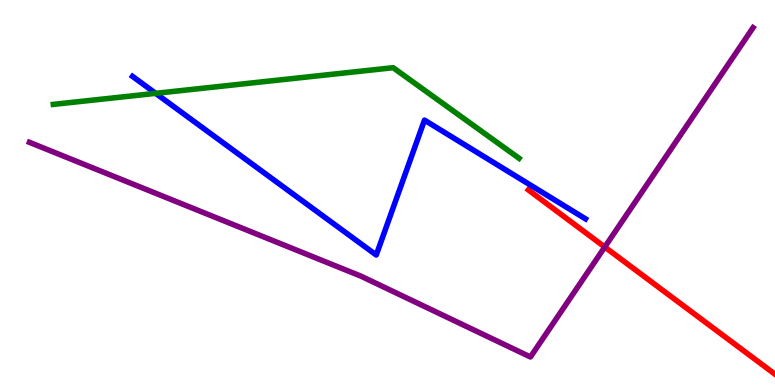[{'lines': ['blue', 'red'], 'intersections': []}, {'lines': ['green', 'red'], 'intersections': []}, {'lines': ['purple', 'red'], 'intersections': [{'x': 7.8, 'y': 3.58}]}, {'lines': ['blue', 'green'], 'intersections': [{'x': 2.01, 'y': 7.58}]}, {'lines': ['blue', 'purple'], 'intersections': []}, {'lines': ['green', 'purple'], 'intersections': []}]